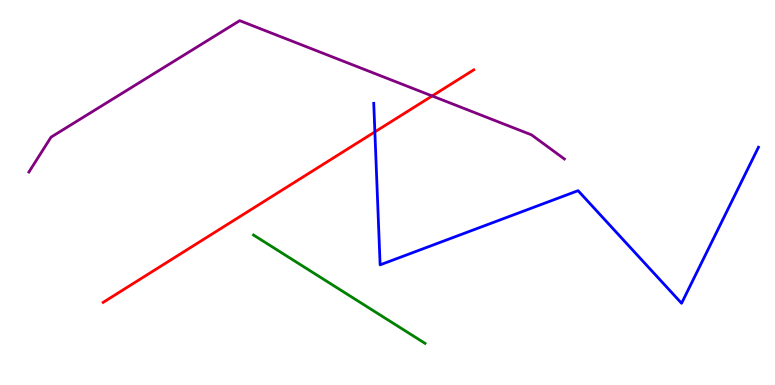[{'lines': ['blue', 'red'], 'intersections': [{'x': 4.84, 'y': 6.57}]}, {'lines': ['green', 'red'], 'intersections': []}, {'lines': ['purple', 'red'], 'intersections': [{'x': 5.58, 'y': 7.51}]}, {'lines': ['blue', 'green'], 'intersections': []}, {'lines': ['blue', 'purple'], 'intersections': []}, {'lines': ['green', 'purple'], 'intersections': []}]